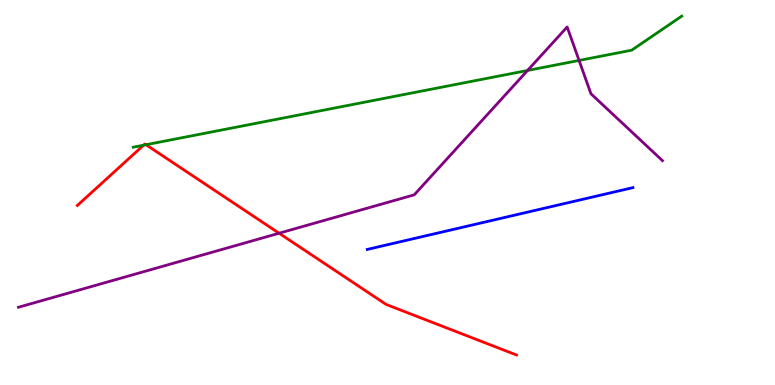[{'lines': ['blue', 'red'], 'intersections': []}, {'lines': ['green', 'red'], 'intersections': [{'x': 1.85, 'y': 6.23}, {'x': 1.88, 'y': 6.24}]}, {'lines': ['purple', 'red'], 'intersections': [{'x': 3.6, 'y': 3.94}]}, {'lines': ['blue', 'green'], 'intersections': []}, {'lines': ['blue', 'purple'], 'intersections': []}, {'lines': ['green', 'purple'], 'intersections': [{'x': 6.81, 'y': 8.17}, {'x': 7.47, 'y': 8.43}]}]